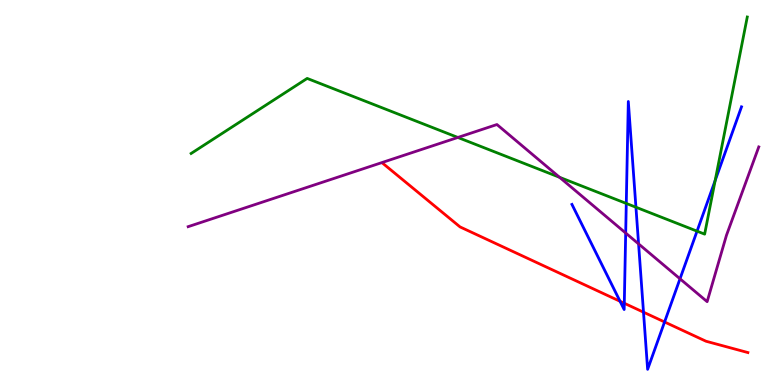[{'lines': ['blue', 'red'], 'intersections': [{'x': 8.0, 'y': 2.17}, {'x': 8.06, 'y': 2.12}, {'x': 8.3, 'y': 1.89}, {'x': 8.58, 'y': 1.64}]}, {'lines': ['green', 'red'], 'intersections': []}, {'lines': ['purple', 'red'], 'intersections': []}, {'lines': ['blue', 'green'], 'intersections': [{'x': 8.08, 'y': 4.72}, {'x': 8.21, 'y': 4.62}, {'x': 8.99, 'y': 4.0}, {'x': 9.23, 'y': 5.31}]}, {'lines': ['blue', 'purple'], 'intersections': [{'x': 8.07, 'y': 3.95}, {'x': 8.24, 'y': 3.67}, {'x': 8.77, 'y': 2.76}]}, {'lines': ['green', 'purple'], 'intersections': [{'x': 5.91, 'y': 6.43}, {'x': 7.22, 'y': 5.39}]}]